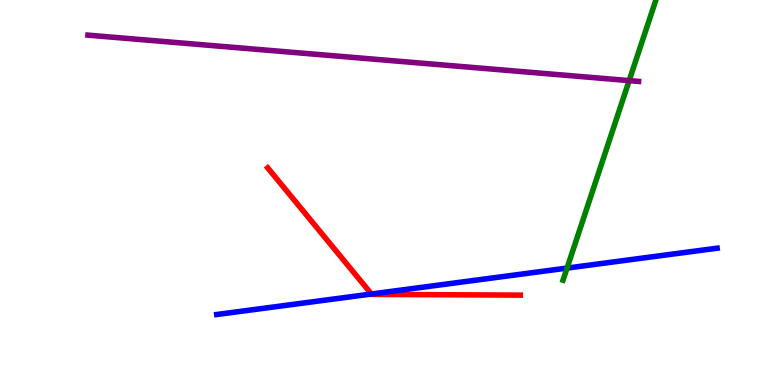[{'lines': ['blue', 'red'], 'intersections': [{'x': 4.79, 'y': 2.36}]}, {'lines': ['green', 'red'], 'intersections': []}, {'lines': ['purple', 'red'], 'intersections': []}, {'lines': ['blue', 'green'], 'intersections': [{'x': 7.32, 'y': 3.04}]}, {'lines': ['blue', 'purple'], 'intersections': []}, {'lines': ['green', 'purple'], 'intersections': [{'x': 8.12, 'y': 7.91}]}]